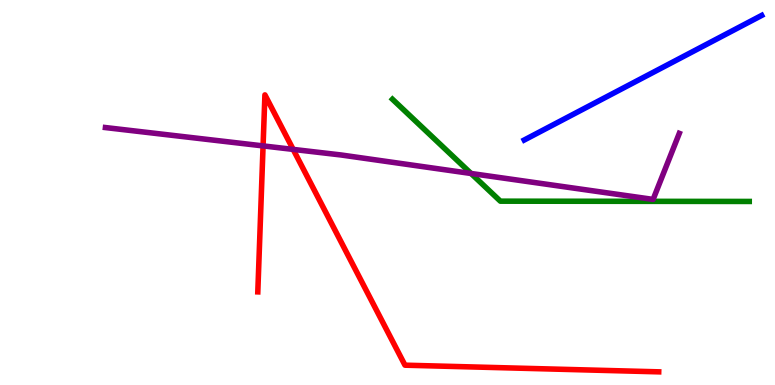[{'lines': ['blue', 'red'], 'intersections': []}, {'lines': ['green', 'red'], 'intersections': []}, {'lines': ['purple', 'red'], 'intersections': [{'x': 3.39, 'y': 6.21}, {'x': 3.78, 'y': 6.12}]}, {'lines': ['blue', 'green'], 'intersections': []}, {'lines': ['blue', 'purple'], 'intersections': []}, {'lines': ['green', 'purple'], 'intersections': [{'x': 6.08, 'y': 5.49}]}]